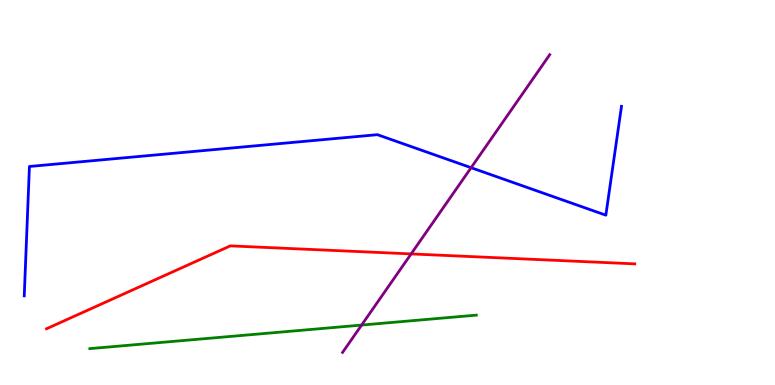[{'lines': ['blue', 'red'], 'intersections': []}, {'lines': ['green', 'red'], 'intersections': []}, {'lines': ['purple', 'red'], 'intersections': [{'x': 5.3, 'y': 3.4}]}, {'lines': ['blue', 'green'], 'intersections': []}, {'lines': ['blue', 'purple'], 'intersections': [{'x': 6.08, 'y': 5.64}]}, {'lines': ['green', 'purple'], 'intersections': [{'x': 4.67, 'y': 1.56}]}]